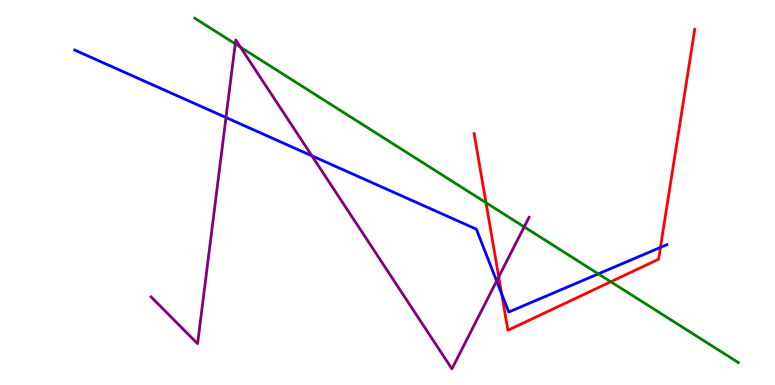[{'lines': ['blue', 'red'], 'intersections': [{'x': 6.47, 'y': 2.37}, {'x': 8.52, 'y': 3.57}]}, {'lines': ['green', 'red'], 'intersections': [{'x': 6.27, 'y': 4.73}, {'x': 7.88, 'y': 2.68}]}, {'lines': ['purple', 'red'], 'intersections': [{'x': 6.44, 'y': 2.81}]}, {'lines': ['blue', 'green'], 'intersections': [{'x': 7.72, 'y': 2.89}]}, {'lines': ['blue', 'purple'], 'intersections': [{'x': 2.92, 'y': 6.95}, {'x': 4.02, 'y': 5.95}, {'x': 6.41, 'y': 2.7}]}, {'lines': ['green', 'purple'], 'intersections': [{'x': 3.04, 'y': 8.86}, {'x': 3.1, 'y': 8.78}, {'x': 6.76, 'y': 4.11}]}]